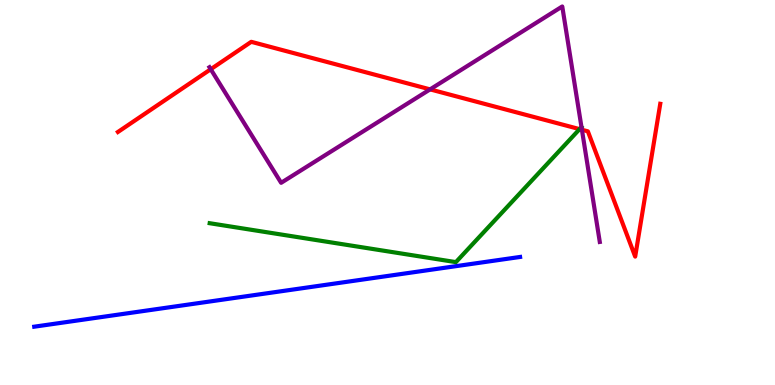[{'lines': ['blue', 'red'], 'intersections': []}, {'lines': ['green', 'red'], 'intersections': [{'x': 7.48, 'y': 6.65}]}, {'lines': ['purple', 'red'], 'intersections': [{'x': 2.72, 'y': 8.2}, {'x': 5.55, 'y': 7.68}, {'x': 7.51, 'y': 6.63}]}, {'lines': ['blue', 'green'], 'intersections': []}, {'lines': ['blue', 'purple'], 'intersections': []}, {'lines': ['green', 'purple'], 'intersections': [{'x': 7.5, 'y': 6.7}]}]